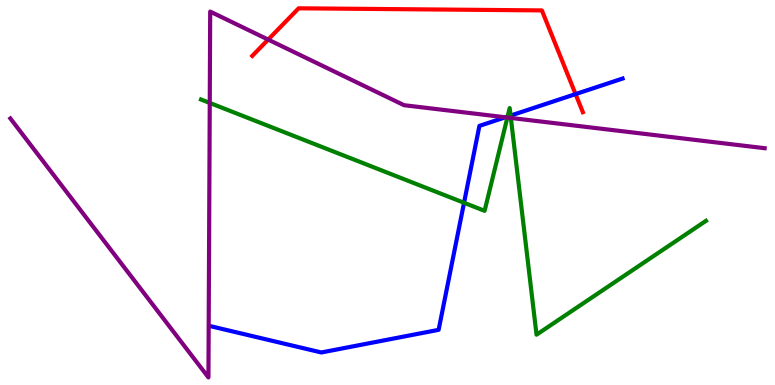[{'lines': ['blue', 'red'], 'intersections': [{'x': 7.43, 'y': 7.56}]}, {'lines': ['green', 'red'], 'intersections': []}, {'lines': ['purple', 'red'], 'intersections': [{'x': 3.46, 'y': 8.97}]}, {'lines': ['blue', 'green'], 'intersections': [{'x': 5.99, 'y': 4.73}, {'x': 6.55, 'y': 6.97}, {'x': 6.59, 'y': 7.0}]}, {'lines': ['blue', 'purple'], 'intersections': [{'x': 6.52, 'y': 6.95}]}, {'lines': ['green', 'purple'], 'intersections': [{'x': 2.71, 'y': 7.33}, {'x': 6.55, 'y': 6.95}, {'x': 6.59, 'y': 6.94}]}]